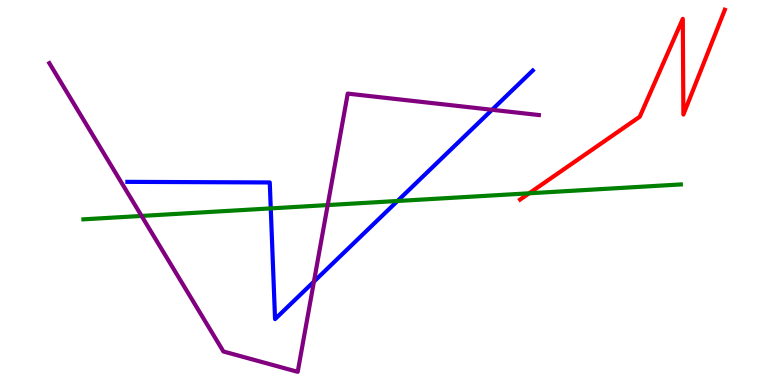[{'lines': ['blue', 'red'], 'intersections': []}, {'lines': ['green', 'red'], 'intersections': [{'x': 6.83, 'y': 4.98}]}, {'lines': ['purple', 'red'], 'intersections': []}, {'lines': ['blue', 'green'], 'intersections': [{'x': 3.49, 'y': 4.59}, {'x': 5.13, 'y': 4.78}]}, {'lines': ['blue', 'purple'], 'intersections': [{'x': 4.05, 'y': 2.69}, {'x': 6.35, 'y': 7.15}]}, {'lines': ['green', 'purple'], 'intersections': [{'x': 1.83, 'y': 4.39}, {'x': 4.23, 'y': 4.67}]}]